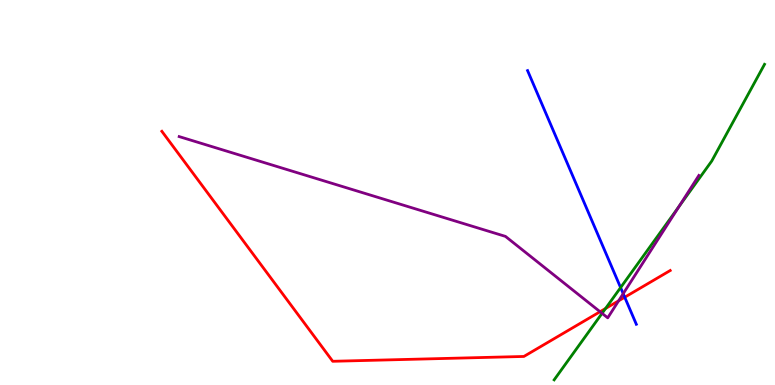[{'lines': ['blue', 'red'], 'intersections': [{'x': 8.06, 'y': 2.28}]}, {'lines': ['green', 'red'], 'intersections': [{'x': 7.81, 'y': 1.99}]}, {'lines': ['purple', 'red'], 'intersections': [{'x': 7.74, 'y': 1.9}, {'x': 7.98, 'y': 2.19}]}, {'lines': ['blue', 'green'], 'intersections': [{'x': 8.01, 'y': 2.53}]}, {'lines': ['blue', 'purple'], 'intersections': [{'x': 8.04, 'y': 2.37}]}, {'lines': ['green', 'purple'], 'intersections': [{'x': 7.77, 'y': 1.86}, {'x': 8.76, 'y': 4.63}]}]